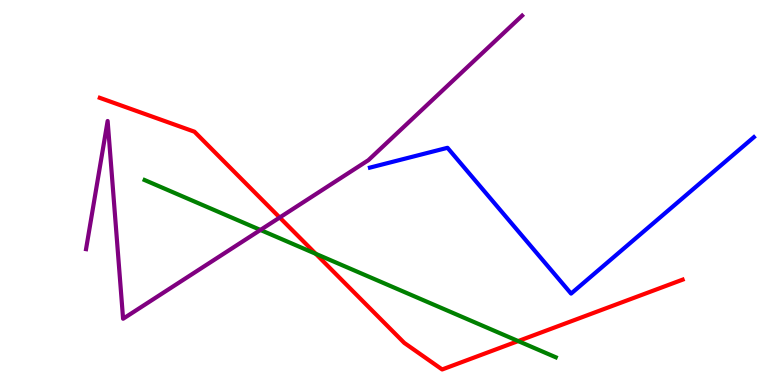[{'lines': ['blue', 'red'], 'intersections': []}, {'lines': ['green', 'red'], 'intersections': [{'x': 4.07, 'y': 3.41}, {'x': 6.69, 'y': 1.14}]}, {'lines': ['purple', 'red'], 'intersections': [{'x': 3.61, 'y': 4.35}]}, {'lines': ['blue', 'green'], 'intersections': []}, {'lines': ['blue', 'purple'], 'intersections': []}, {'lines': ['green', 'purple'], 'intersections': [{'x': 3.36, 'y': 4.03}]}]